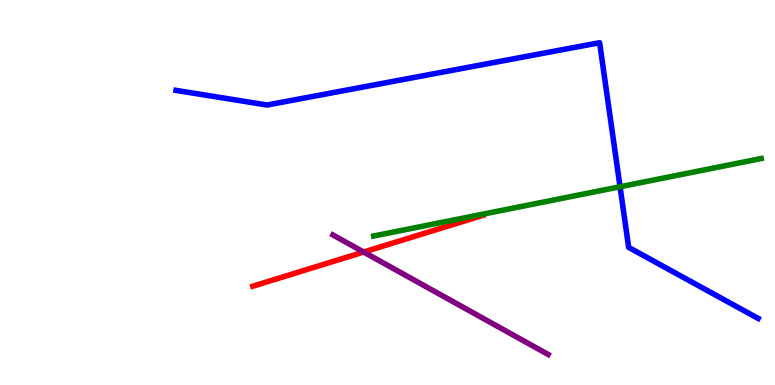[{'lines': ['blue', 'red'], 'intersections': []}, {'lines': ['green', 'red'], 'intersections': []}, {'lines': ['purple', 'red'], 'intersections': [{'x': 4.69, 'y': 3.45}]}, {'lines': ['blue', 'green'], 'intersections': [{'x': 8.0, 'y': 5.15}]}, {'lines': ['blue', 'purple'], 'intersections': []}, {'lines': ['green', 'purple'], 'intersections': []}]